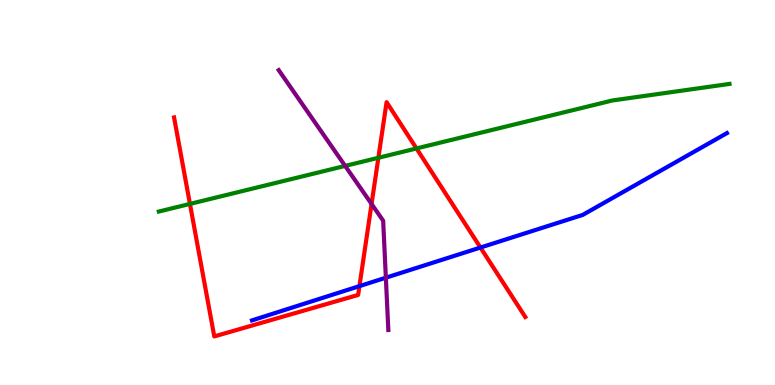[{'lines': ['blue', 'red'], 'intersections': [{'x': 4.64, 'y': 2.57}, {'x': 6.2, 'y': 3.57}]}, {'lines': ['green', 'red'], 'intersections': [{'x': 2.45, 'y': 4.7}, {'x': 4.88, 'y': 5.9}, {'x': 5.37, 'y': 6.14}]}, {'lines': ['purple', 'red'], 'intersections': [{'x': 4.79, 'y': 4.7}]}, {'lines': ['blue', 'green'], 'intersections': []}, {'lines': ['blue', 'purple'], 'intersections': [{'x': 4.98, 'y': 2.79}]}, {'lines': ['green', 'purple'], 'intersections': [{'x': 4.45, 'y': 5.69}]}]